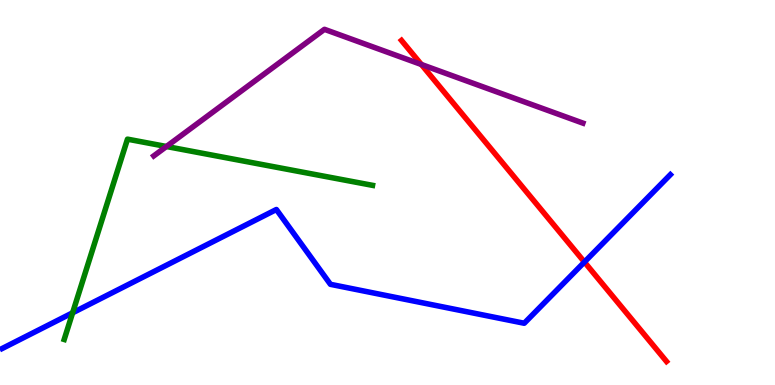[{'lines': ['blue', 'red'], 'intersections': [{'x': 7.54, 'y': 3.19}]}, {'lines': ['green', 'red'], 'intersections': []}, {'lines': ['purple', 'red'], 'intersections': [{'x': 5.44, 'y': 8.33}]}, {'lines': ['blue', 'green'], 'intersections': [{'x': 0.937, 'y': 1.88}]}, {'lines': ['blue', 'purple'], 'intersections': []}, {'lines': ['green', 'purple'], 'intersections': [{'x': 2.15, 'y': 6.19}]}]